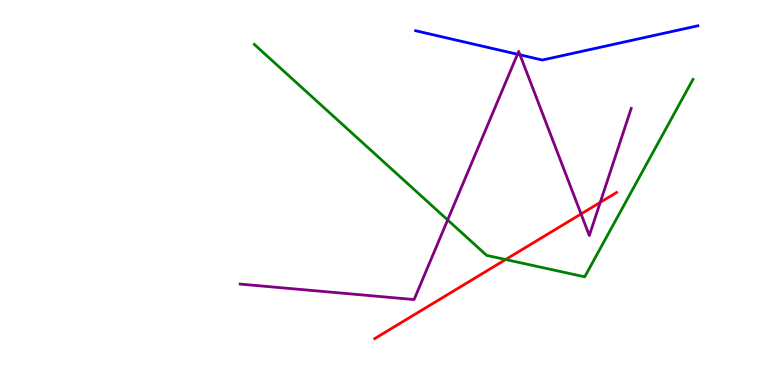[{'lines': ['blue', 'red'], 'intersections': []}, {'lines': ['green', 'red'], 'intersections': [{'x': 6.52, 'y': 3.26}]}, {'lines': ['purple', 'red'], 'intersections': [{'x': 7.5, 'y': 4.44}, {'x': 7.75, 'y': 4.74}]}, {'lines': ['blue', 'green'], 'intersections': []}, {'lines': ['blue', 'purple'], 'intersections': [{'x': 6.68, 'y': 8.59}, {'x': 6.71, 'y': 8.58}]}, {'lines': ['green', 'purple'], 'intersections': [{'x': 5.78, 'y': 4.29}]}]